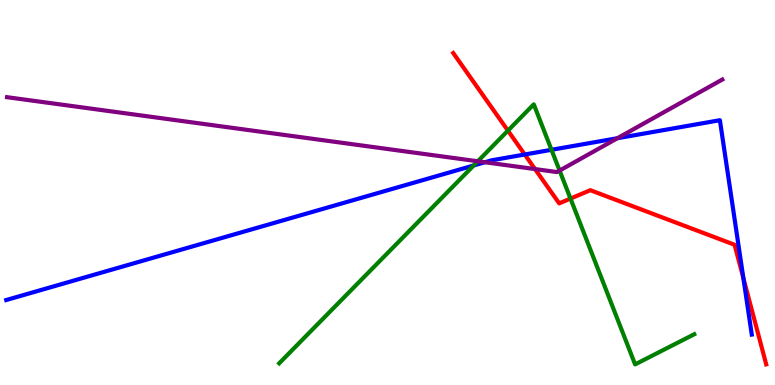[{'lines': ['blue', 'red'], 'intersections': [{'x': 6.77, 'y': 5.99}, {'x': 9.59, 'y': 2.78}]}, {'lines': ['green', 'red'], 'intersections': [{'x': 6.55, 'y': 6.61}, {'x': 7.36, 'y': 4.84}]}, {'lines': ['purple', 'red'], 'intersections': [{'x': 6.9, 'y': 5.61}]}, {'lines': ['blue', 'green'], 'intersections': [{'x': 6.11, 'y': 5.7}, {'x': 7.12, 'y': 6.11}]}, {'lines': ['blue', 'purple'], 'intersections': [{'x': 6.26, 'y': 5.79}, {'x': 7.97, 'y': 6.41}]}, {'lines': ['green', 'purple'], 'intersections': [{'x': 6.17, 'y': 5.81}, {'x': 7.22, 'y': 5.57}]}]